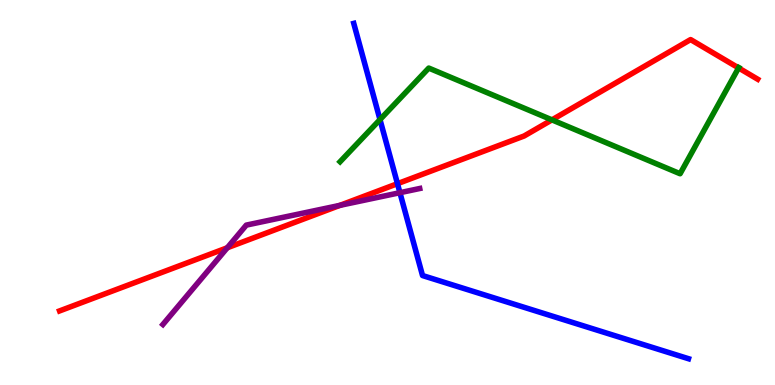[{'lines': ['blue', 'red'], 'intersections': [{'x': 5.13, 'y': 5.23}]}, {'lines': ['green', 'red'], 'intersections': [{'x': 7.12, 'y': 6.89}, {'x': 9.53, 'y': 8.24}]}, {'lines': ['purple', 'red'], 'intersections': [{'x': 2.93, 'y': 3.56}, {'x': 4.39, 'y': 4.67}]}, {'lines': ['blue', 'green'], 'intersections': [{'x': 4.9, 'y': 6.89}]}, {'lines': ['blue', 'purple'], 'intersections': [{'x': 5.16, 'y': 5.0}]}, {'lines': ['green', 'purple'], 'intersections': []}]